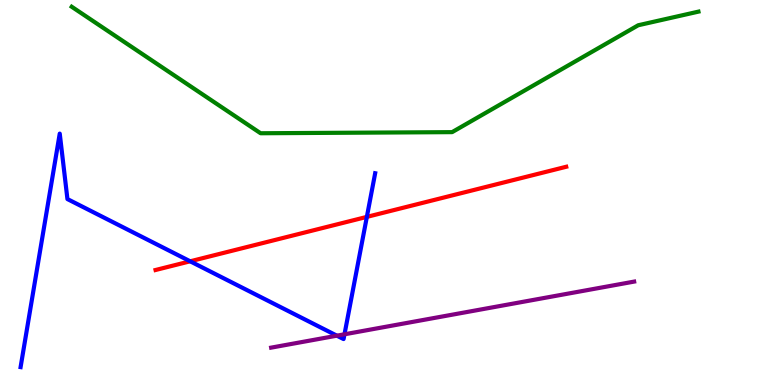[{'lines': ['blue', 'red'], 'intersections': [{'x': 2.45, 'y': 3.21}, {'x': 4.73, 'y': 4.37}]}, {'lines': ['green', 'red'], 'intersections': []}, {'lines': ['purple', 'red'], 'intersections': []}, {'lines': ['blue', 'green'], 'intersections': []}, {'lines': ['blue', 'purple'], 'intersections': [{'x': 4.35, 'y': 1.28}, {'x': 4.45, 'y': 1.32}]}, {'lines': ['green', 'purple'], 'intersections': []}]